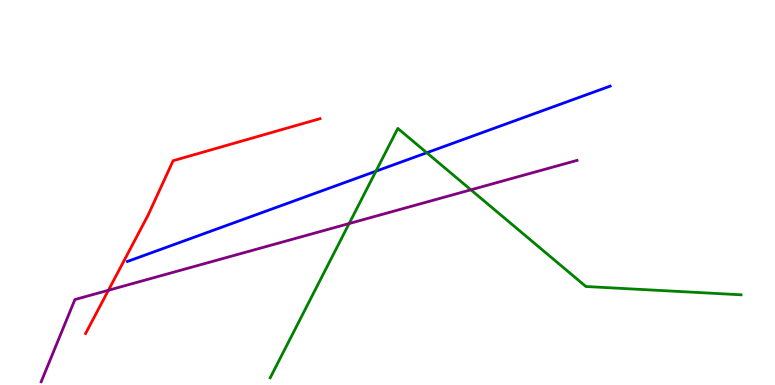[{'lines': ['blue', 'red'], 'intersections': []}, {'lines': ['green', 'red'], 'intersections': []}, {'lines': ['purple', 'red'], 'intersections': [{'x': 1.4, 'y': 2.46}]}, {'lines': ['blue', 'green'], 'intersections': [{'x': 4.85, 'y': 5.55}, {'x': 5.51, 'y': 6.03}]}, {'lines': ['blue', 'purple'], 'intersections': []}, {'lines': ['green', 'purple'], 'intersections': [{'x': 4.51, 'y': 4.19}, {'x': 6.08, 'y': 5.07}]}]